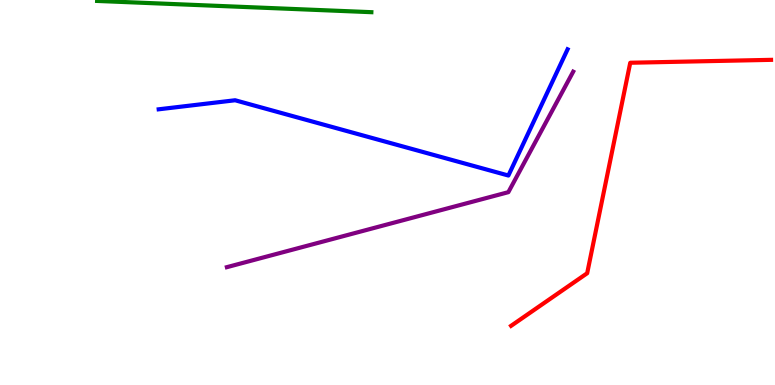[{'lines': ['blue', 'red'], 'intersections': []}, {'lines': ['green', 'red'], 'intersections': []}, {'lines': ['purple', 'red'], 'intersections': []}, {'lines': ['blue', 'green'], 'intersections': []}, {'lines': ['blue', 'purple'], 'intersections': []}, {'lines': ['green', 'purple'], 'intersections': []}]